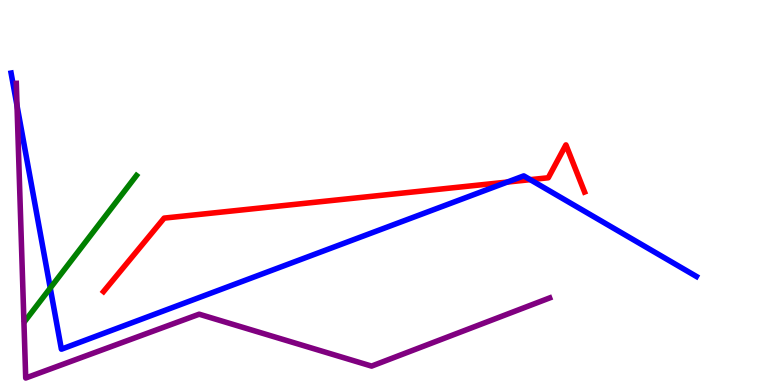[{'lines': ['blue', 'red'], 'intersections': [{'x': 6.55, 'y': 5.27}, {'x': 6.84, 'y': 5.33}]}, {'lines': ['green', 'red'], 'intersections': []}, {'lines': ['purple', 'red'], 'intersections': []}, {'lines': ['blue', 'green'], 'intersections': [{'x': 0.648, 'y': 2.52}]}, {'lines': ['blue', 'purple'], 'intersections': [{'x': 0.22, 'y': 7.26}]}, {'lines': ['green', 'purple'], 'intersections': []}]